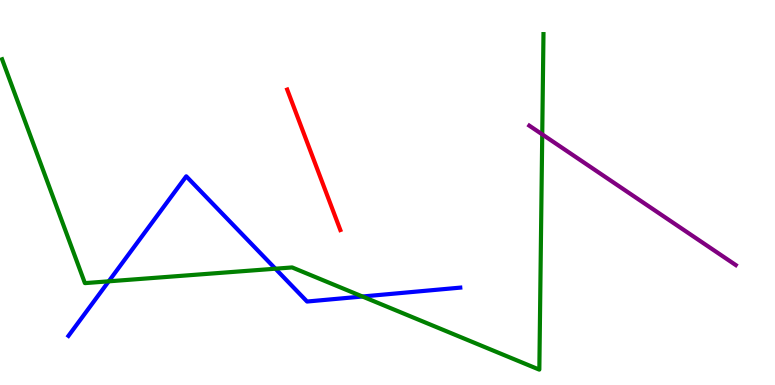[{'lines': ['blue', 'red'], 'intersections': []}, {'lines': ['green', 'red'], 'intersections': []}, {'lines': ['purple', 'red'], 'intersections': []}, {'lines': ['blue', 'green'], 'intersections': [{'x': 1.4, 'y': 2.69}, {'x': 3.55, 'y': 3.02}, {'x': 4.68, 'y': 2.3}]}, {'lines': ['blue', 'purple'], 'intersections': []}, {'lines': ['green', 'purple'], 'intersections': [{'x': 7.0, 'y': 6.51}]}]